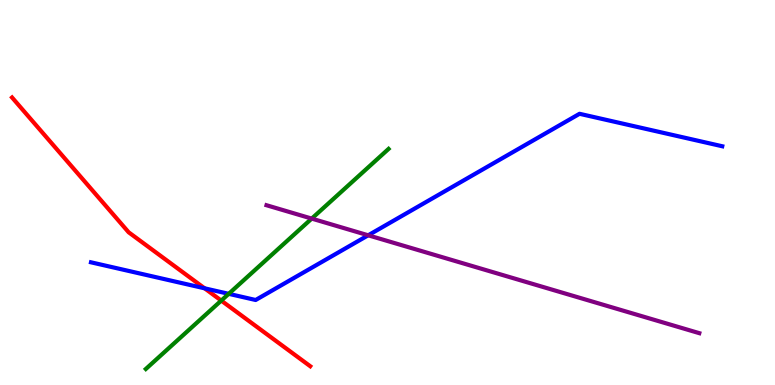[{'lines': ['blue', 'red'], 'intersections': [{'x': 2.64, 'y': 2.51}]}, {'lines': ['green', 'red'], 'intersections': [{'x': 2.85, 'y': 2.19}]}, {'lines': ['purple', 'red'], 'intersections': []}, {'lines': ['blue', 'green'], 'intersections': [{'x': 2.95, 'y': 2.37}]}, {'lines': ['blue', 'purple'], 'intersections': [{'x': 4.75, 'y': 3.89}]}, {'lines': ['green', 'purple'], 'intersections': [{'x': 4.02, 'y': 4.32}]}]